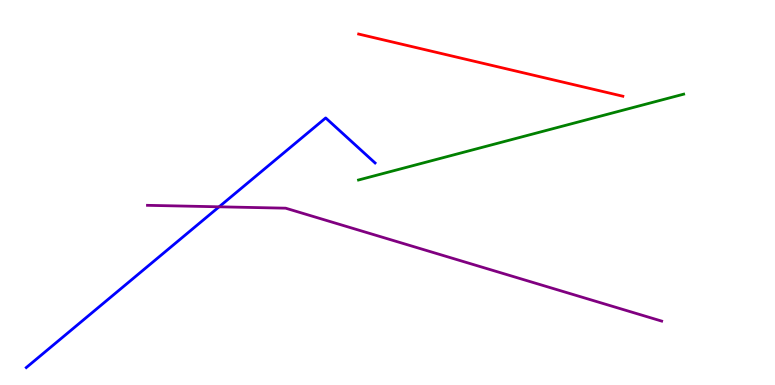[{'lines': ['blue', 'red'], 'intersections': []}, {'lines': ['green', 'red'], 'intersections': []}, {'lines': ['purple', 'red'], 'intersections': []}, {'lines': ['blue', 'green'], 'intersections': []}, {'lines': ['blue', 'purple'], 'intersections': [{'x': 2.83, 'y': 4.63}]}, {'lines': ['green', 'purple'], 'intersections': []}]